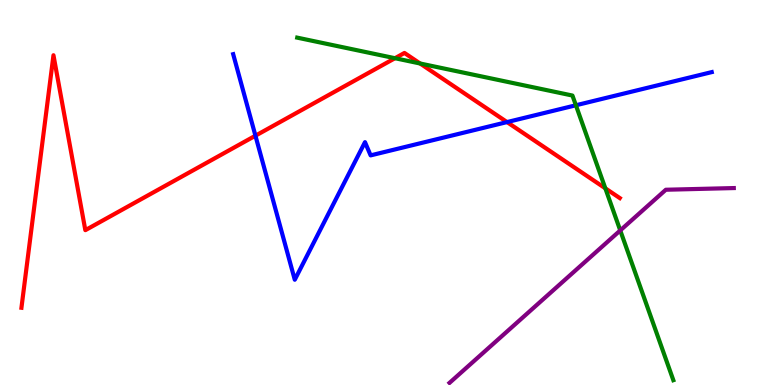[{'lines': ['blue', 'red'], 'intersections': [{'x': 3.3, 'y': 6.48}, {'x': 6.54, 'y': 6.83}]}, {'lines': ['green', 'red'], 'intersections': [{'x': 5.1, 'y': 8.49}, {'x': 5.42, 'y': 8.35}, {'x': 7.81, 'y': 5.11}]}, {'lines': ['purple', 'red'], 'intersections': []}, {'lines': ['blue', 'green'], 'intersections': [{'x': 7.43, 'y': 7.27}]}, {'lines': ['blue', 'purple'], 'intersections': []}, {'lines': ['green', 'purple'], 'intersections': [{'x': 8.0, 'y': 4.01}]}]